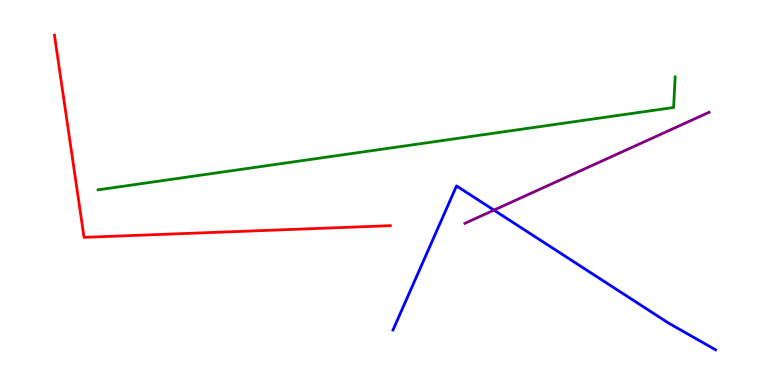[{'lines': ['blue', 'red'], 'intersections': []}, {'lines': ['green', 'red'], 'intersections': []}, {'lines': ['purple', 'red'], 'intersections': []}, {'lines': ['blue', 'green'], 'intersections': []}, {'lines': ['blue', 'purple'], 'intersections': [{'x': 6.37, 'y': 4.54}]}, {'lines': ['green', 'purple'], 'intersections': []}]